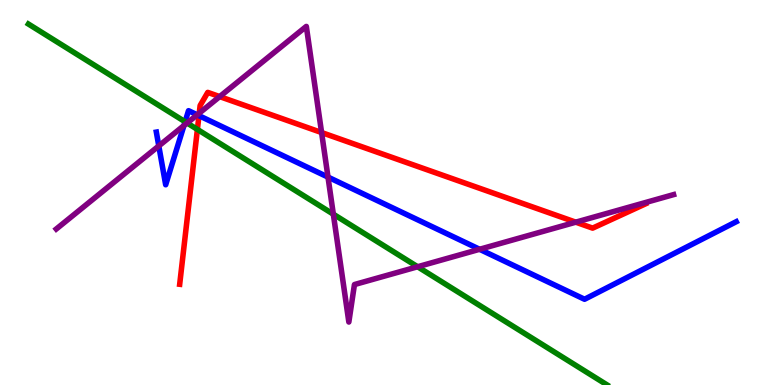[{'lines': ['blue', 'red'], 'intersections': [{'x': 2.57, 'y': 7.0}]}, {'lines': ['green', 'red'], 'intersections': [{'x': 2.55, 'y': 6.64}]}, {'lines': ['purple', 'red'], 'intersections': [{'x': 2.57, 'y': 7.06}, {'x': 2.83, 'y': 7.49}, {'x': 4.15, 'y': 6.56}, {'x': 7.43, 'y': 4.23}]}, {'lines': ['blue', 'green'], 'intersections': [{'x': 2.39, 'y': 6.84}]}, {'lines': ['blue', 'purple'], 'intersections': [{'x': 2.05, 'y': 6.21}, {'x': 2.37, 'y': 6.74}, {'x': 2.54, 'y': 7.02}, {'x': 4.23, 'y': 5.4}, {'x': 6.19, 'y': 3.53}]}, {'lines': ['green', 'purple'], 'intersections': [{'x': 2.41, 'y': 6.81}, {'x': 4.3, 'y': 4.44}, {'x': 5.39, 'y': 3.07}]}]